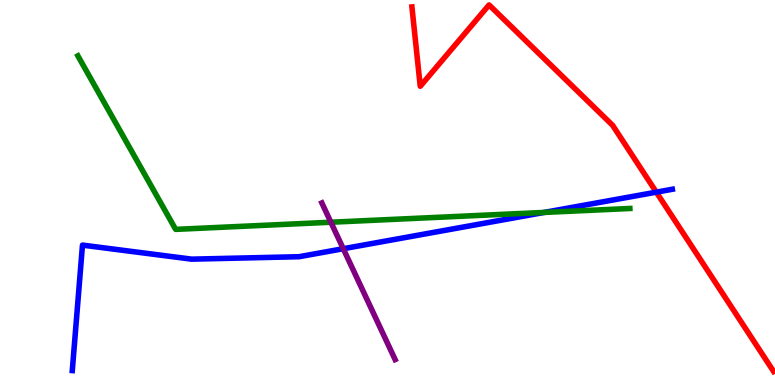[{'lines': ['blue', 'red'], 'intersections': [{'x': 8.47, 'y': 5.01}]}, {'lines': ['green', 'red'], 'intersections': []}, {'lines': ['purple', 'red'], 'intersections': []}, {'lines': ['blue', 'green'], 'intersections': [{'x': 7.02, 'y': 4.48}]}, {'lines': ['blue', 'purple'], 'intersections': [{'x': 4.43, 'y': 3.54}]}, {'lines': ['green', 'purple'], 'intersections': [{'x': 4.27, 'y': 4.23}]}]